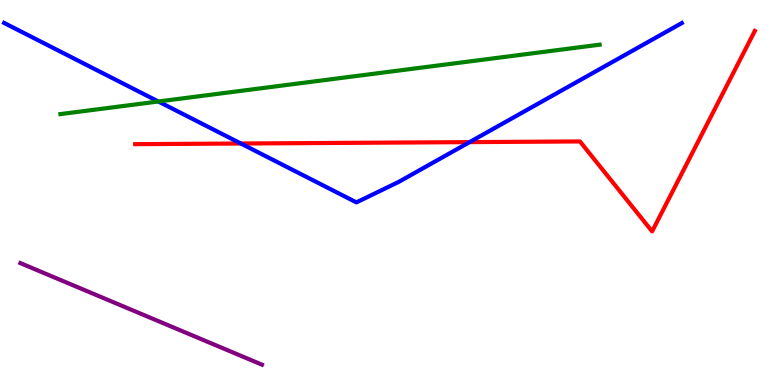[{'lines': ['blue', 'red'], 'intersections': [{'x': 3.11, 'y': 6.27}, {'x': 6.06, 'y': 6.31}]}, {'lines': ['green', 'red'], 'intersections': []}, {'lines': ['purple', 'red'], 'intersections': []}, {'lines': ['blue', 'green'], 'intersections': [{'x': 2.04, 'y': 7.36}]}, {'lines': ['blue', 'purple'], 'intersections': []}, {'lines': ['green', 'purple'], 'intersections': []}]